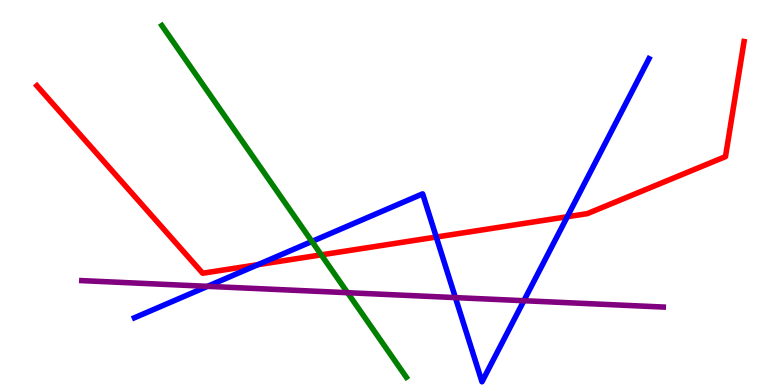[{'lines': ['blue', 'red'], 'intersections': [{'x': 3.33, 'y': 3.13}, {'x': 5.63, 'y': 3.84}, {'x': 7.32, 'y': 4.37}]}, {'lines': ['green', 'red'], 'intersections': [{'x': 4.15, 'y': 3.38}]}, {'lines': ['purple', 'red'], 'intersections': []}, {'lines': ['blue', 'green'], 'intersections': [{'x': 4.02, 'y': 3.73}]}, {'lines': ['blue', 'purple'], 'intersections': [{'x': 2.68, 'y': 2.56}, {'x': 5.88, 'y': 2.27}, {'x': 6.76, 'y': 2.19}]}, {'lines': ['green', 'purple'], 'intersections': [{'x': 4.48, 'y': 2.4}]}]